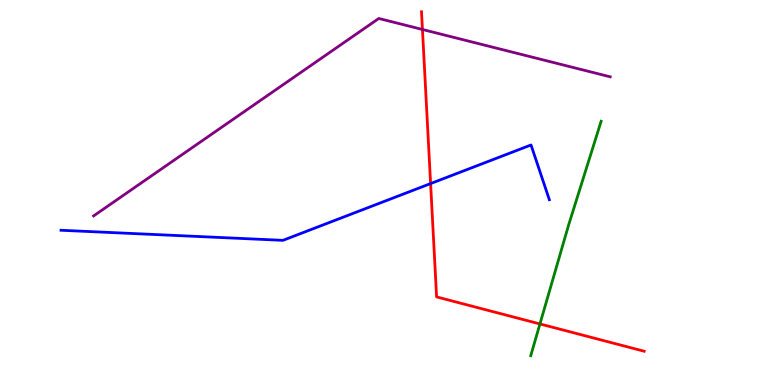[{'lines': ['blue', 'red'], 'intersections': [{'x': 5.56, 'y': 5.23}]}, {'lines': ['green', 'red'], 'intersections': [{'x': 6.97, 'y': 1.59}]}, {'lines': ['purple', 'red'], 'intersections': [{'x': 5.45, 'y': 9.23}]}, {'lines': ['blue', 'green'], 'intersections': []}, {'lines': ['blue', 'purple'], 'intersections': []}, {'lines': ['green', 'purple'], 'intersections': []}]